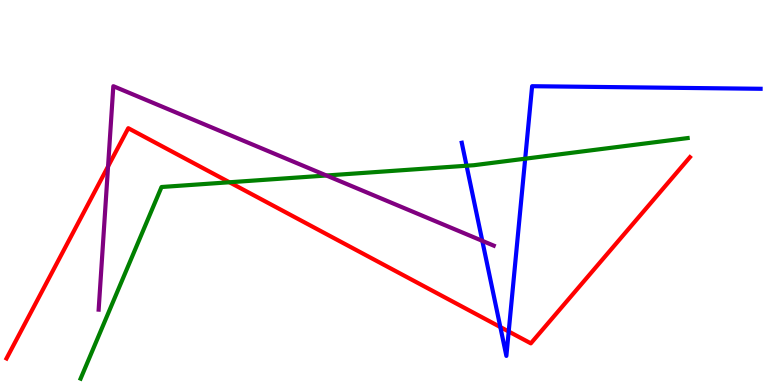[{'lines': ['blue', 'red'], 'intersections': [{'x': 6.46, 'y': 1.51}, {'x': 6.56, 'y': 1.39}]}, {'lines': ['green', 'red'], 'intersections': [{'x': 2.96, 'y': 5.27}]}, {'lines': ['purple', 'red'], 'intersections': [{'x': 1.39, 'y': 5.68}]}, {'lines': ['blue', 'green'], 'intersections': [{'x': 6.02, 'y': 5.7}, {'x': 6.78, 'y': 5.88}]}, {'lines': ['blue', 'purple'], 'intersections': [{'x': 6.22, 'y': 3.74}]}, {'lines': ['green', 'purple'], 'intersections': [{'x': 4.21, 'y': 5.44}]}]